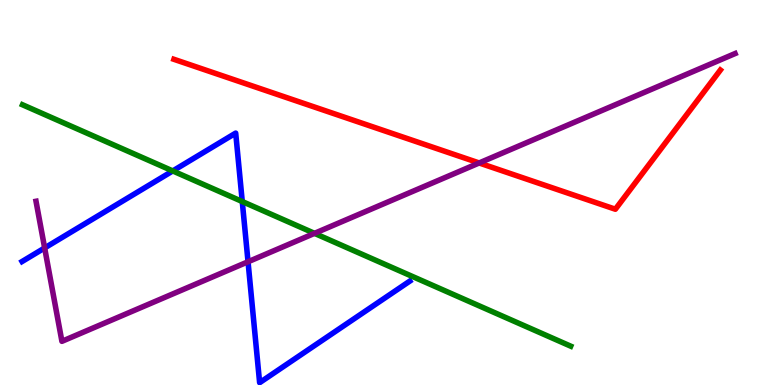[{'lines': ['blue', 'red'], 'intersections': []}, {'lines': ['green', 'red'], 'intersections': []}, {'lines': ['purple', 'red'], 'intersections': [{'x': 6.18, 'y': 5.77}]}, {'lines': ['blue', 'green'], 'intersections': [{'x': 2.23, 'y': 5.56}, {'x': 3.13, 'y': 4.77}]}, {'lines': ['blue', 'purple'], 'intersections': [{'x': 0.576, 'y': 3.56}, {'x': 3.2, 'y': 3.2}]}, {'lines': ['green', 'purple'], 'intersections': [{'x': 4.06, 'y': 3.94}]}]